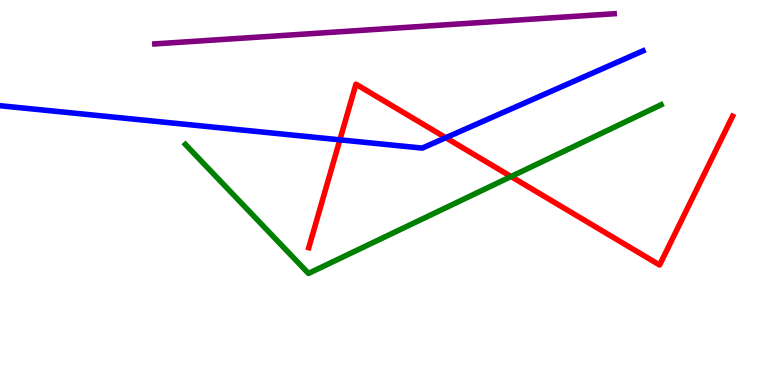[{'lines': ['blue', 'red'], 'intersections': [{'x': 4.39, 'y': 6.37}, {'x': 5.75, 'y': 6.42}]}, {'lines': ['green', 'red'], 'intersections': [{'x': 6.59, 'y': 5.41}]}, {'lines': ['purple', 'red'], 'intersections': []}, {'lines': ['blue', 'green'], 'intersections': []}, {'lines': ['blue', 'purple'], 'intersections': []}, {'lines': ['green', 'purple'], 'intersections': []}]